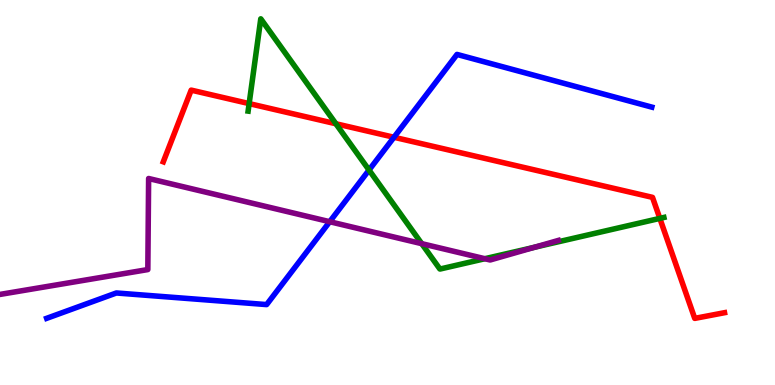[{'lines': ['blue', 'red'], 'intersections': [{'x': 5.08, 'y': 6.43}]}, {'lines': ['green', 'red'], 'intersections': [{'x': 3.21, 'y': 7.31}, {'x': 4.33, 'y': 6.79}, {'x': 8.51, 'y': 4.33}]}, {'lines': ['purple', 'red'], 'intersections': []}, {'lines': ['blue', 'green'], 'intersections': [{'x': 4.76, 'y': 5.58}]}, {'lines': ['blue', 'purple'], 'intersections': [{'x': 4.25, 'y': 4.24}]}, {'lines': ['green', 'purple'], 'intersections': [{'x': 5.44, 'y': 3.67}, {'x': 6.26, 'y': 3.28}, {'x': 6.9, 'y': 3.58}]}]